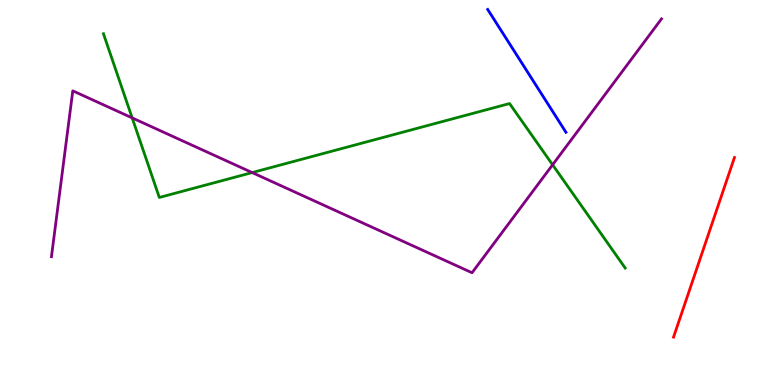[{'lines': ['blue', 'red'], 'intersections': []}, {'lines': ['green', 'red'], 'intersections': []}, {'lines': ['purple', 'red'], 'intersections': []}, {'lines': ['blue', 'green'], 'intersections': []}, {'lines': ['blue', 'purple'], 'intersections': []}, {'lines': ['green', 'purple'], 'intersections': [{'x': 1.71, 'y': 6.94}, {'x': 3.25, 'y': 5.52}, {'x': 7.13, 'y': 5.72}]}]